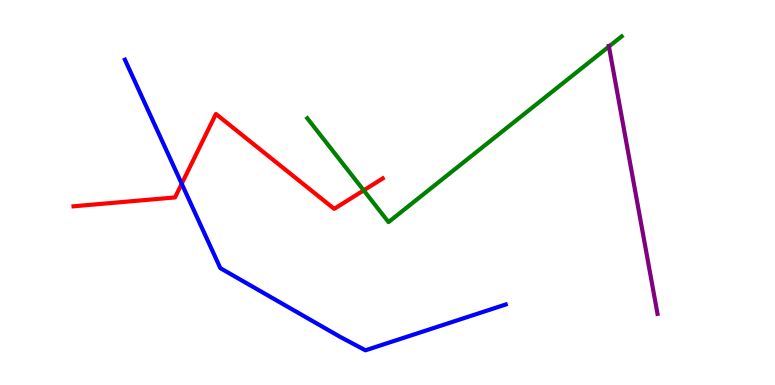[{'lines': ['blue', 'red'], 'intersections': [{'x': 2.34, 'y': 5.23}]}, {'lines': ['green', 'red'], 'intersections': [{'x': 4.69, 'y': 5.06}]}, {'lines': ['purple', 'red'], 'intersections': []}, {'lines': ['blue', 'green'], 'intersections': []}, {'lines': ['blue', 'purple'], 'intersections': []}, {'lines': ['green', 'purple'], 'intersections': [{'x': 7.86, 'y': 8.79}]}]